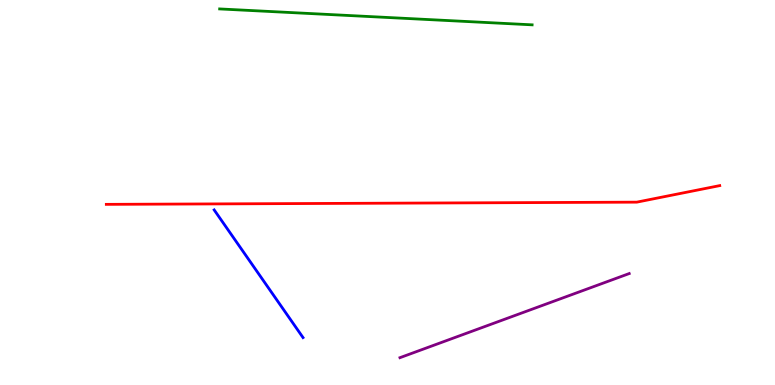[{'lines': ['blue', 'red'], 'intersections': []}, {'lines': ['green', 'red'], 'intersections': []}, {'lines': ['purple', 'red'], 'intersections': []}, {'lines': ['blue', 'green'], 'intersections': []}, {'lines': ['blue', 'purple'], 'intersections': []}, {'lines': ['green', 'purple'], 'intersections': []}]